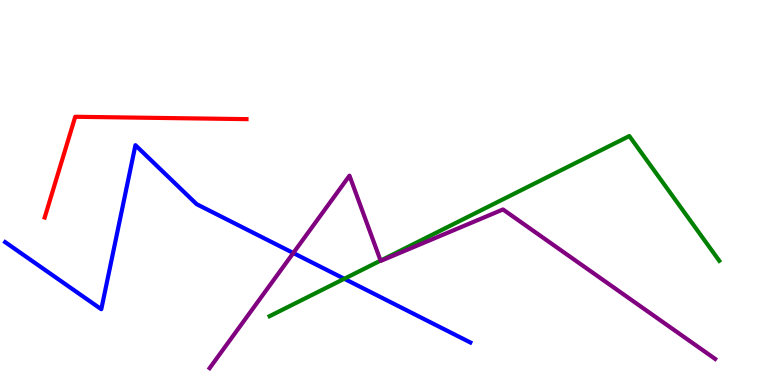[{'lines': ['blue', 'red'], 'intersections': []}, {'lines': ['green', 'red'], 'intersections': []}, {'lines': ['purple', 'red'], 'intersections': []}, {'lines': ['blue', 'green'], 'intersections': [{'x': 4.44, 'y': 2.76}]}, {'lines': ['blue', 'purple'], 'intersections': [{'x': 3.78, 'y': 3.43}]}, {'lines': ['green', 'purple'], 'intersections': [{'x': 4.91, 'y': 3.23}]}]